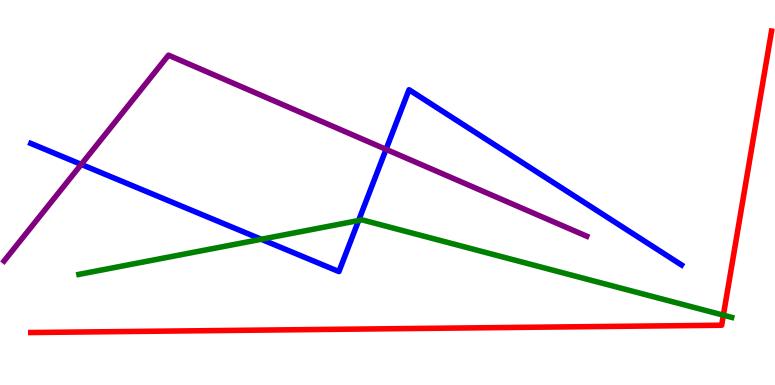[{'lines': ['blue', 'red'], 'intersections': []}, {'lines': ['green', 'red'], 'intersections': [{'x': 9.33, 'y': 1.81}]}, {'lines': ['purple', 'red'], 'intersections': []}, {'lines': ['blue', 'green'], 'intersections': [{'x': 3.37, 'y': 3.79}, {'x': 4.63, 'y': 4.27}]}, {'lines': ['blue', 'purple'], 'intersections': [{'x': 1.05, 'y': 5.73}, {'x': 4.98, 'y': 6.12}]}, {'lines': ['green', 'purple'], 'intersections': []}]